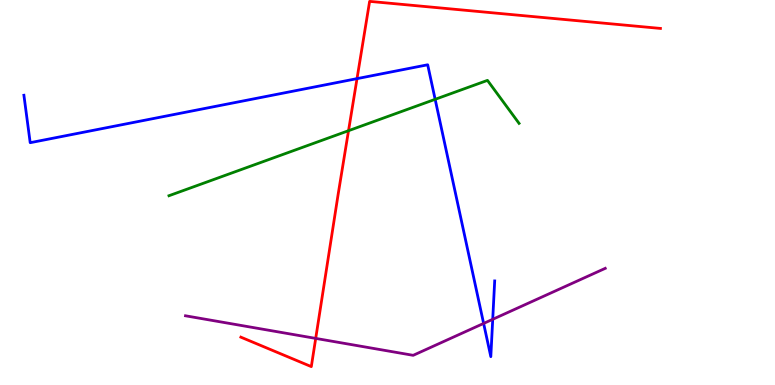[{'lines': ['blue', 'red'], 'intersections': [{'x': 4.61, 'y': 7.96}]}, {'lines': ['green', 'red'], 'intersections': [{'x': 4.5, 'y': 6.61}]}, {'lines': ['purple', 'red'], 'intersections': [{'x': 4.07, 'y': 1.21}]}, {'lines': ['blue', 'green'], 'intersections': [{'x': 5.61, 'y': 7.42}]}, {'lines': ['blue', 'purple'], 'intersections': [{'x': 6.24, 'y': 1.6}, {'x': 6.36, 'y': 1.71}]}, {'lines': ['green', 'purple'], 'intersections': []}]